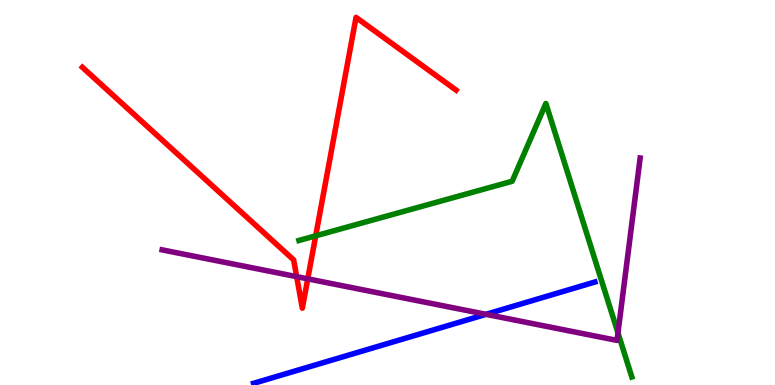[{'lines': ['blue', 'red'], 'intersections': []}, {'lines': ['green', 'red'], 'intersections': [{'x': 4.07, 'y': 3.87}]}, {'lines': ['purple', 'red'], 'intersections': [{'x': 3.83, 'y': 2.81}, {'x': 3.97, 'y': 2.76}]}, {'lines': ['blue', 'green'], 'intersections': []}, {'lines': ['blue', 'purple'], 'intersections': [{'x': 6.27, 'y': 1.84}]}, {'lines': ['green', 'purple'], 'intersections': [{'x': 7.97, 'y': 1.35}]}]